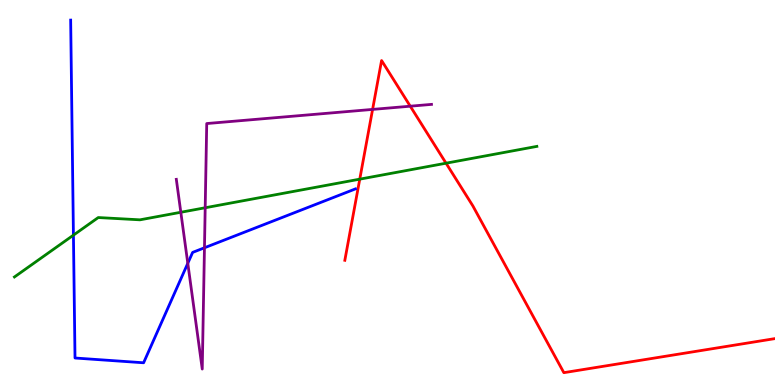[{'lines': ['blue', 'red'], 'intersections': []}, {'lines': ['green', 'red'], 'intersections': [{'x': 4.64, 'y': 5.35}, {'x': 5.76, 'y': 5.76}]}, {'lines': ['purple', 'red'], 'intersections': [{'x': 4.81, 'y': 7.16}, {'x': 5.29, 'y': 7.24}]}, {'lines': ['blue', 'green'], 'intersections': [{'x': 0.947, 'y': 3.89}]}, {'lines': ['blue', 'purple'], 'intersections': [{'x': 2.42, 'y': 3.16}, {'x': 2.64, 'y': 3.56}]}, {'lines': ['green', 'purple'], 'intersections': [{'x': 2.33, 'y': 4.49}, {'x': 2.65, 'y': 4.6}]}]